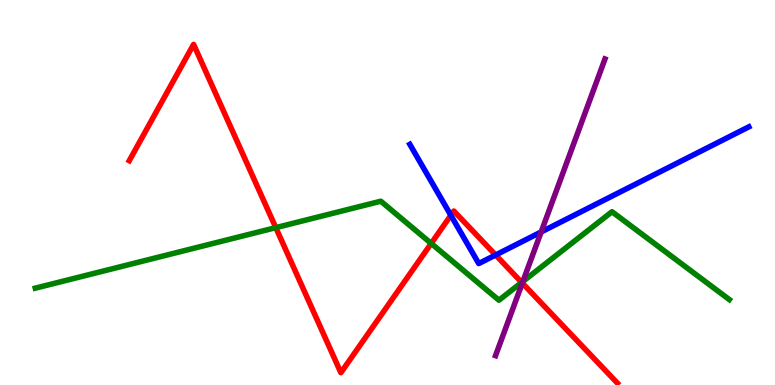[{'lines': ['blue', 'red'], 'intersections': [{'x': 5.82, 'y': 4.41}, {'x': 6.4, 'y': 3.38}]}, {'lines': ['green', 'red'], 'intersections': [{'x': 3.56, 'y': 4.09}, {'x': 5.56, 'y': 3.68}, {'x': 6.73, 'y': 2.66}]}, {'lines': ['purple', 'red'], 'intersections': [{'x': 6.74, 'y': 2.65}]}, {'lines': ['blue', 'green'], 'intersections': []}, {'lines': ['blue', 'purple'], 'intersections': [{'x': 6.98, 'y': 3.98}]}, {'lines': ['green', 'purple'], 'intersections': [{'x': 6.75, 'y': 2.69}]}]